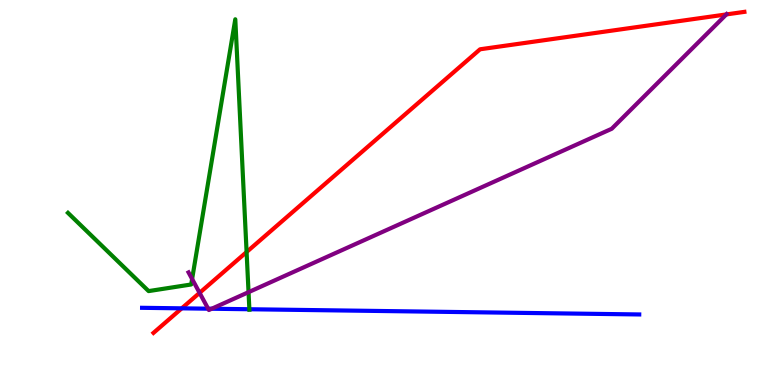[{'lines': ['blue', 'red'], 'intersections': [{'x': 2.35, 'y': 1.99}]}, {'lines': ['green', 'red'], 'intersections': [{'x': 3.18, 'y': 3.45}]}, {'lines': ['purple', 'red'], 'intersections': [{'x': 2.58, 'y': 2.39}, {'x': 9.37, 'y': 9.63}]}, {'lines': ['blue', 'green'], 'intersections': [{'x': 3.22, 'y': 1.97}]}, {'lines': ['blue', 'purple'], 'intersections': [{'x': 2.69, 'y': 1.98}, {'x': 2.73, 'y': 1.98}]}, {'lines': ['green', 'purple'], 'intersections': [{'x': 2.48, 'y': 2.75}, {'x': 3.21, 'y': 2.41}]}]